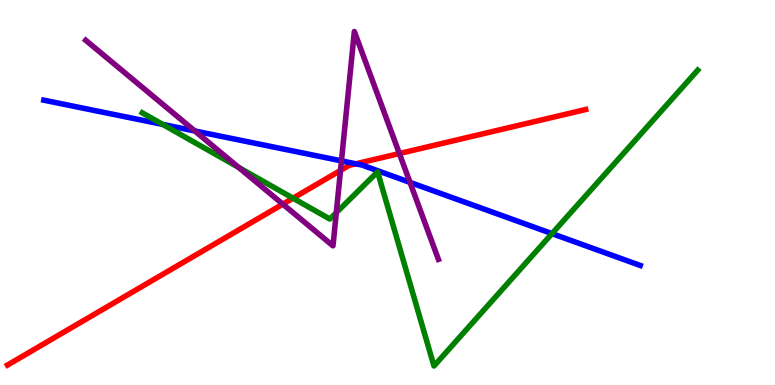[{'lines': ['blue', 'red'], 'intersections': [{'x': 4.59, 'y': 5.75}]}, {'lines': ['green', 'red'], 'intersections': [{'x': 3.78, 'y': 4.85}]}, {'lines': ['purple', 'red'], 'intersections': [{'x': 3.65, 'y': 4.7}, {'x': 4.39, 'y': 5.57}, {'x': 5.15, 'y': 6.01}]}, {'lines': ['blue', 'green'], 'intersections': [{'x': 2.1, 'y': 6.77}, {'x': 7.12, 'y': 3.93}]}, {'lines': ['blue', 'purple'], 'intersections': [{'x': 2.51, 'y': 6.6}, {'x': 4.41, 'y': 5.82}, {'x': 5.29, 'y': 5.26}]}, {'lines': ['green', 'purple'], 'intersections': [{'x': 3.08, 'y': 5.65}, {'x': 4.34, 'y': 4.48}]}]